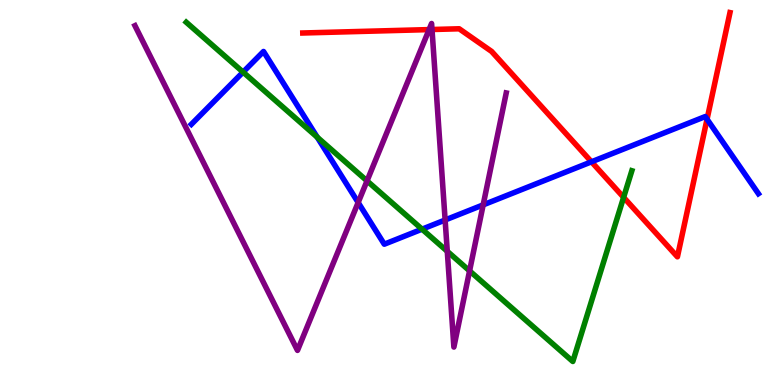[{'lines': ['blue', 'red'], 'intersections': [{'x': 7.63, 'y': 5.8}, {'x': 9.12, 'y': 6.9}]}, {'lines': ['green', 'red'], 'intersections': [{'x': 8.05, 'y': 4.87}]}, {'lines': ['purple', 'red'], 'intersections': [{'x': 5.54, 'y': 9.23}, {'x': 5.57, 'y': 9.23}]}, {'lines': ['blue', 'green'], 'intersections': [{'x': 3.14, 'y': 8.13}, {'x': 4.09, 'y': 6.44}, {'x': 5.45, 'y': 4.05}]}, {'lines': ['blue', 'purple'], 'intersections': [{'x': 4.62, 'y': 4.74}, {'x': 5.74, 'y': 4.29}, {'x': 6.23, 'y': 4.68}]}, {'lines': ['green', 'purple'], 'intersections': [{'x': 4.74, 'y': 5.3}, {'x': 5.77, 'y': 3.47}, {'x': 6.06, 'y': 2.96}]}]